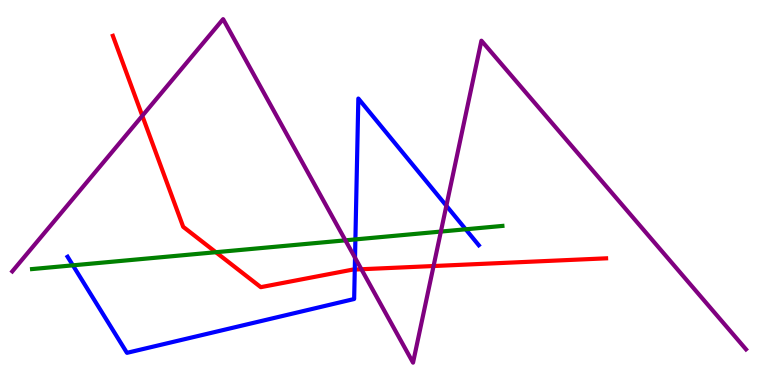[{'lines': ['blue', 'red'], 'intersections': [{'x': 4.58, 'y': 3.0}]}, {'lines': ['green', 'red'], 'intersections': [{'x': 2.79, 'y': 3.45}]}, {'lines': ['purple', 'red'], 'intersections': [{'x': 1.84, 'y': 6.99}, {'x': 4.66, 'y': 3.01}, {'x': 5.59, 'y': 3.09}]}, {'lines': ['blue', 'green'], 'intersections': [{'x': 0.94, 'y': 3.11}, {'x': 4.59, 'y': 3.78}, {'x': 6.01, 'y': 4.04}]}, {'lines': ['blue', 'purple'], 'intersections': [{'x': 4.58, 'y': 3.31}, {'x': 5.76, 'y': 4.66}]}, {'lines': ['green', 'purple'], 'intersections': [{'x': 4.46, 'y': 3.76}, {'x': 5.69, 'y': 3.99}]}]